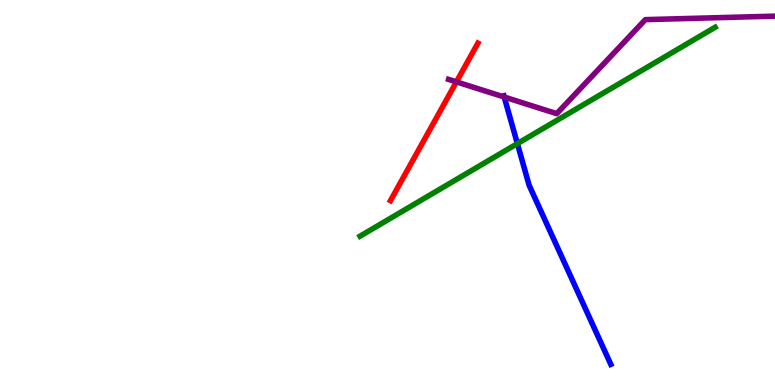[{'lines': ['blue', 'red'], 'intersections': []}, {'lines': ['green', 'red'], 'intersections': []}, {'lines': ['purple', 'red'], 'intersections': [{'x': 5.89, 'y': 7.87}]}, {'lines': ['blue', 'green'], 'intersections': [{'x': 6.68, 'y': 6.27}]}, {'lines': ['blue', 'purple'], 'intersections': [{'x': 6.51, 'y': 7.48}]}, {'lines': ['green', 'purple'], 'intersections': []}]